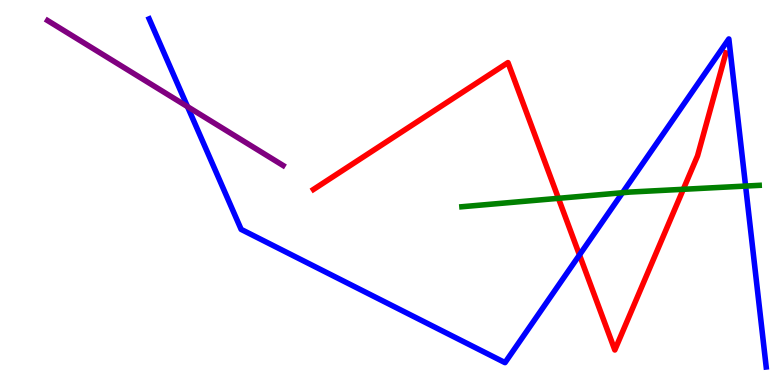[{'lines': ['blue', 'red'], 'intersections': [{'x': 7.48, 'y': 3.38}]}, {'lines': ['green', 'red'], 'intersections': [{'x': 7.21, 'y': 4.85}, {'x': 8.82, 'y': 5.08}]}, {'lines': ['purple', 'red'], 'intersections': []}, {'lines': ['blue', 'green'], 'intersections': [{'x': 8.03, 'y': 4.99}, {'x': 9.62, 'y': 5.17}]}, {'lines': ['blue', 'purple'], 'intersections': [{'x': 2.42, 'y': 7.23}]}, {'lines': ['green', 'purple'], 'intersections': []}]